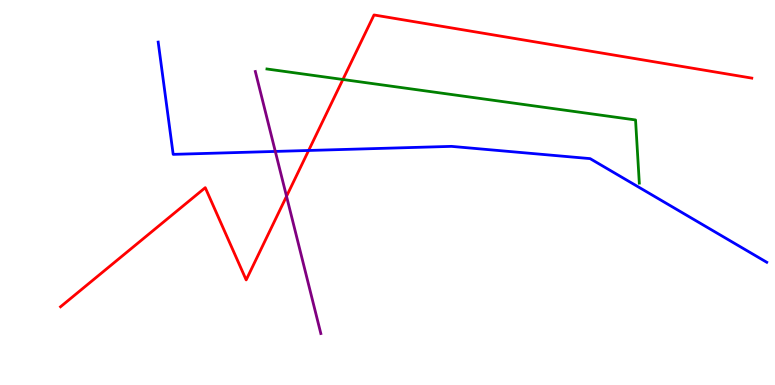[{'lines': ['blue', 'red'], 'intersections': [{'x': 3.98, 'y': 6.09}]}, {'lines': ['green', 'red'], 'intersections': [{'x': 4.42, 'y': 7.94}]}, {'lines': ['purple', 'red'], 'intersections': [{'x': 3.7, 'y': 4.9}]}, {'lines': ['blue', 'green'], 'intersections': []}, {'lines': ['blue', 'purple'], 'intersections': [{'x': 3.55, 'y': 6.07}]}, {'lines': ['green', 'purple'], 'intersections': []}]